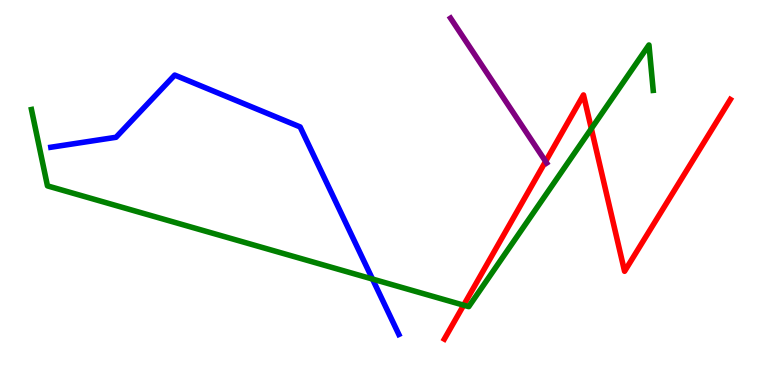[{'lines': ['blue', 'red'], 'intersections': []}, {'lines': ['green', 'red'], 'intersections': [{'x': 5.98, 'y': 2.07}, {'x': 7.63, 'y': 6.66}]}, {'lines': ['purple', 'red'], 'intersections': [{'x': 7.04, 'y': 5.81}]}, {'lines': ['blue', 'green'], 'intersections': [{'x': 4.81, 'y': 2.75}]}, {'lines': ['blue', 'purple'], 'intersections': []}, {'lines': ['green', 'purple'], 'intersections': []}]